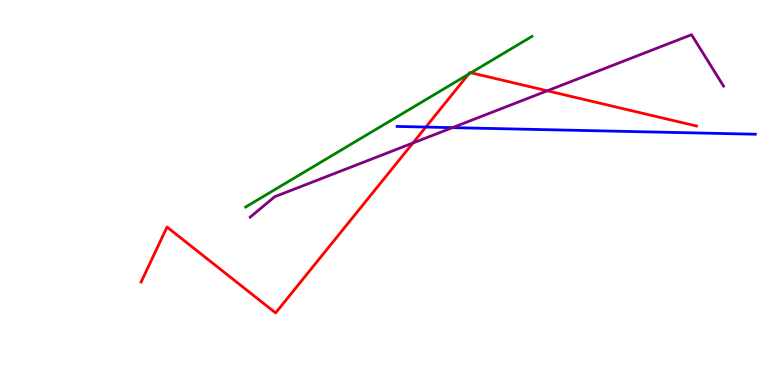[{'lines': ['blue', 'red'], 'intersections': [{'x': 5.49, 'y': 6.7}]}, {'lines': ['green', 'red'], 'intersections': [{'x': 6.05, 'y': 8.07}, {'x': 6.08, 'y': 8.11}]}, {'lines': ['purple', 'red'], 'intersections': [{'x': 5.33, 'y': 6.29}, {'x': 7.06, 'y': 7.64}]}, {'lines': ['blue', 'green'], 'intersections': []}, {'lines': ['blue', 'purple'], 'intersections': [{'x': 5.84, 'y': 6.68}]}, {'lines': ['green', 'purple'], 'intersections': []}]